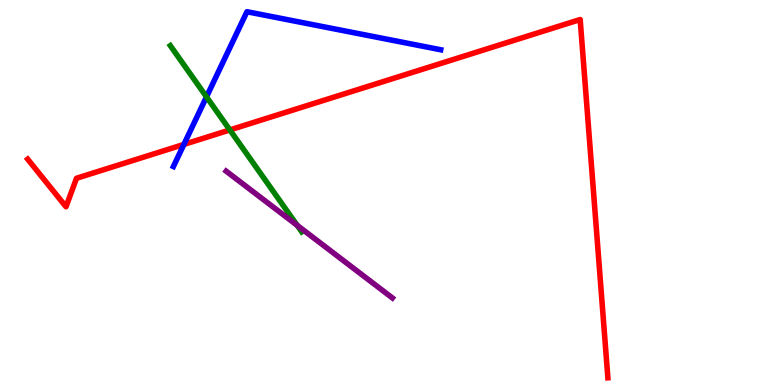[{'lines': ['blue', 'red'], 'intersections': [{'x': 2.37, 'y': 6.25}]}, {'lines': ['green', 'red'], 'intersections': [{'x': 2.97, 'y': 6.62}]}, {'lines': ['purple', 'red'], 'intersections': []}, {'lines': ['blue', 'green'], 'intersections': [{'x': 2.66, 'y': 7.48}]}, {'lines': ['blue', 'purple'], 'intersections': []}, {'lines': ['green', 'purple'], 'intersections': [{'x': 3.83, 'y': 4.15}]}]